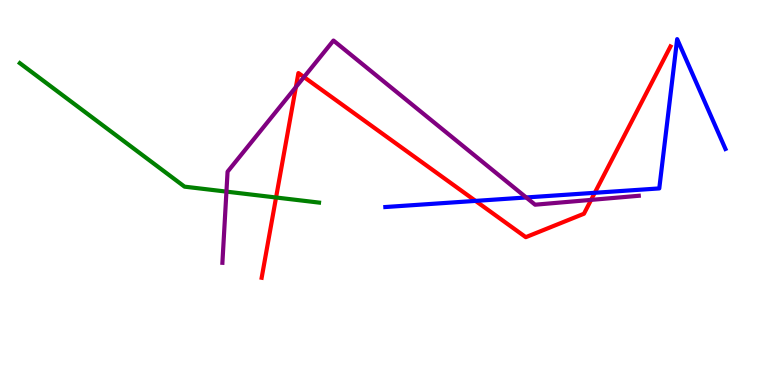[{'lines': ['blue', 'red'], 'intersections': [{'x': 6.14, 'y': 4.78}, {'x': 7.67, 'y': 4.99}]}, {'lines': ['green', 'red'], 'intersections': [{'x': 3.56, 'y': 4.87}]}, {'lines': ['purple', 'red'], 'intersections': [{'x': 3.82, 'y': 7.74}, {'x': 3.92, 'y': 8.0}, {'x': 7.63, 'y': 4.81}]}, {'lines': ['blue', 'green'], 'intersections': []}, {'lines': ['blue', 'purple'], 'intersections': [{'x': 6.79, 'y': 4.87}]}, {'lines': ['green', 'purple'], 'intersections': [{'x': 2.92, 'y': 5.02}]}]